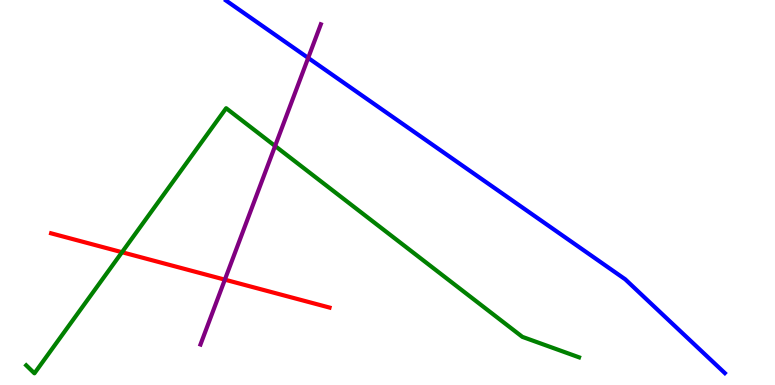[{'lines': ['blue', 'red'], 'intersections': []}, {'lines': ['green', 'red'], 'intersections': [{'x': 1.57, 'y': 3.45}]}, {'lines': ['purple', 'red'], 'intersections': [{'x': 2.9, 'y': 2.74}]}, {'lines': ['blue', 'green'], 'intersections': []}, {'lines': ['blue', 'purple'], 'intersections': [{'x': 3.98, 'y': 8.5}]}, {'lines': ['green', 'purple'], 'intersections': [{'x': 3.55, 'y': 6.21}]}]